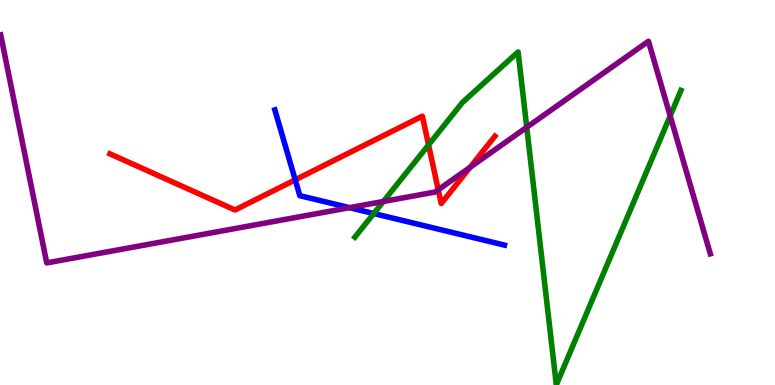[{'lines': ['blue', 'red'], 'intersections': [{'x': 3.81, 'y': 5.33}]}, {'lines': ['green', 'red'], 'intersections': [{'x': 5.53, 'y': 6.24}]}, {'lines': ['purple', 'red'], 'intersections': [{'x': 5.65, 'y': 5.07}, {'x': 6.07, 'y': 5.66}]}, {'lines': ['blue', 'green'], 'intersections': [{'x': 4.82, 'y': 4.45}]}, {'lines': ['blue', 'purple'], 'intersections': [{'x': 4.51, 'y': 4.61}]}, {'lines': ['green', 'purple'], 'intersections': [{'x': 4.95, 'y': 4.77}, {'x': 6.8, 'y': 6.69}, {'x': 8.65, 'y': 6.99}]}]